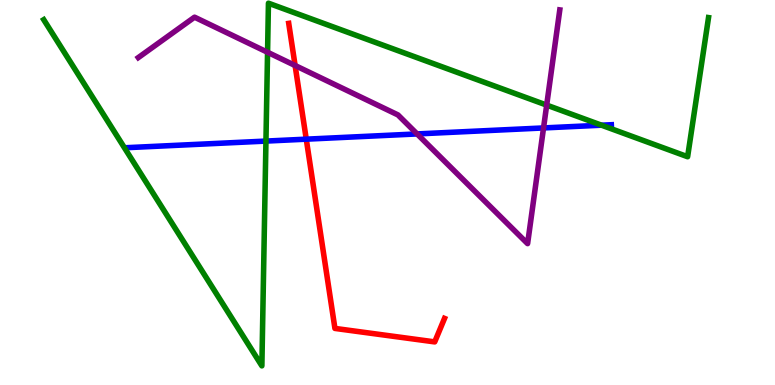[{'lines': ['blue', 'red'], 'intersections': [{'x': 3.95, 'y': 6.39}]}, {'lines': ['green', 'red'], 'intersections': []}, {'lines': ['purple', 'red'], 'intersections': [{'x': 3.81, 'y': 8.3}]}, {'lines': ['blue', 'green'], 'intersections': [{'x': 3.43, 'y': 6.34}, {'x': 7.76, 'y': 6.75}]}, {'lines': ['blue', 'purple'], 'intersections': [{'x': 5.38, 'y': 6.52}, {'x': 7.01, 'y': 6.68}]}, {'lines': ['green', 'purple'], 'intersections': [{'x': 3.45, 'y': 8.64}, {'x': 7.05, 'y': 7.27}]}]